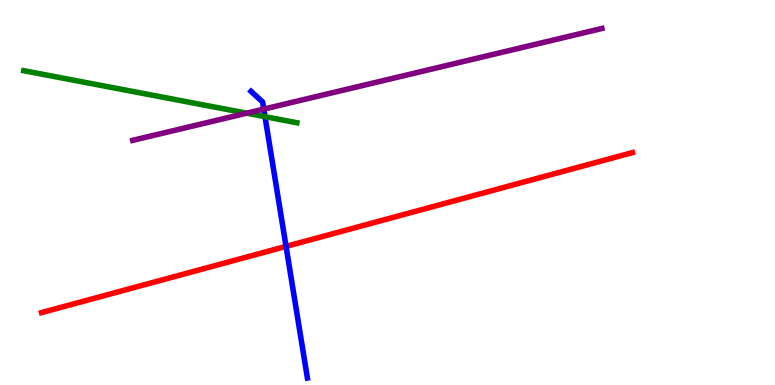[{'lines': ['blue', 'red'], 'intersections': [{'x': 3.69, 'y': 3.6}]}, {'lines': ['green', 'red'], 'intersections': []}, {'lines': ['purple', 'red'], 'intersections': []}, {'lines': ['blue', 'green'], 'intersections': [{'x': 3.42, 'y': 6.97}]}, {'lines': ['blue', 'purple'], 'intersections': [{'x': 3.4, 'y': 7.17}]}, {'lines': ['green', 'purple'], 'intersections': [{'x': 3.18, 'y': 7.06}]}]